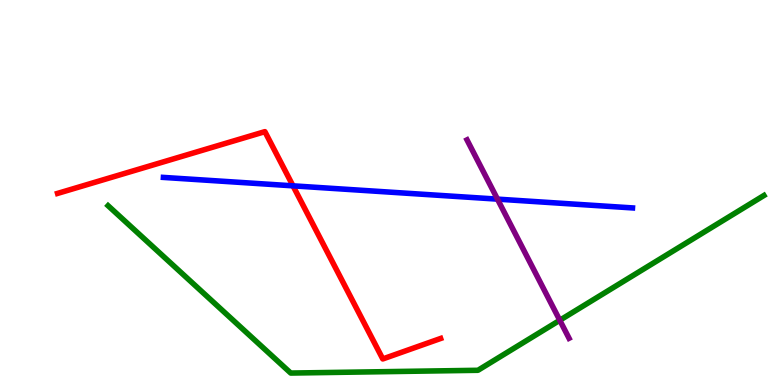[{'lines': ['blue', 'red'], 'intersections': [{'x': 3.78, 'y': 5.17}]}, {'lines': ['green', 'red'], 'intersections': []}, {'lines': ['purple', 'red'], 'intersections': []}, {'lines': ['blue', 'green'], 'intersections': []}, {'lines': ['blue', 'purple'], 'intersections': [{'x': 6.42, 'y': 4.83}]}, {'lines': ['green', 'purple'], 'intersections': [{'x': 7.22, 'y': 1.68}]}]